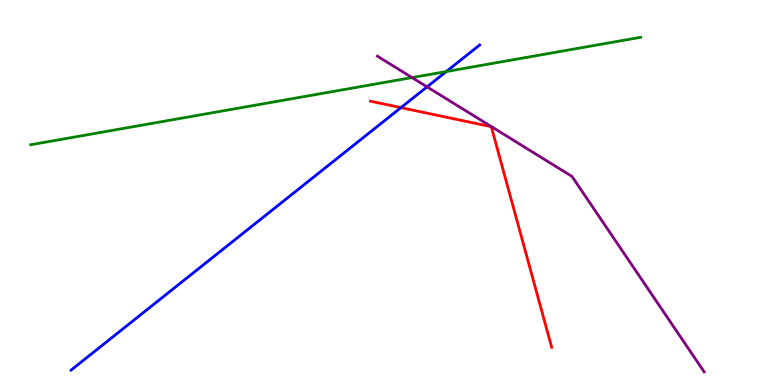[{'lines': ['blue', 'red'], 'intersections': [{'x': 5.17, 'y': 7.2}]}, {'lines': ['green', 'red'], 'intersections': []}, {'lines': ['purple', 'red'], 'intersections': []}, {'lines': ['blue', 'green'], 'intersections': [{'x': 5.76, 'y': 8.14}]}, {'lines': ['blue', 'purple'], 'intersections': [{'x': 5.51, 'y': 7.74}]}, {'lines': ['green', 'purple'], 'intersections': [{'x': 5.32, 'y': 7.99}]}]